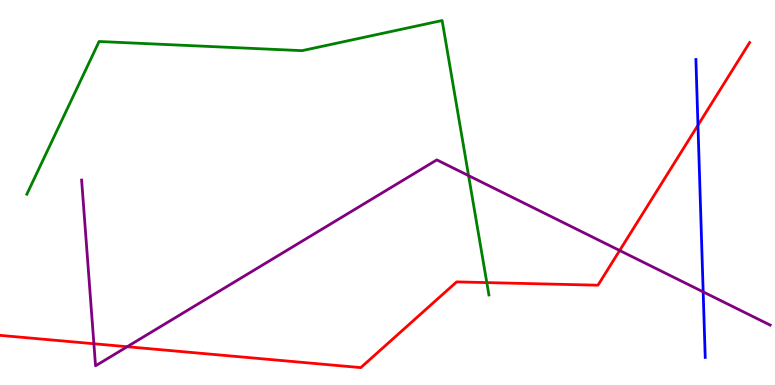[{'lines': ['blue', 'red'], 'intersections': [{'x': 9.01, 'y': 6.75}]}, {'lines': ['green', 'red'], 'intersections': [{'x': 6.28, 'y': 2.66}]}, {'lines': ['purple', 'red'], 'intersections': [{'x': 1.21, 'y': 1.07}, {'x': 1.64, 'y': 0.994}, {'x': 8.0, 'y': 3.49}]}, {'lines': ['blue', 'green'], 'intersections': []}, {'lines': ['blue', 'purple'], 'intersections': [{'x': 9.07, 'y': 2.42}]}, {'lines': ['green', 'purple'], 'intersections': [{'x': 6.05, 'y': 5.44}]}]